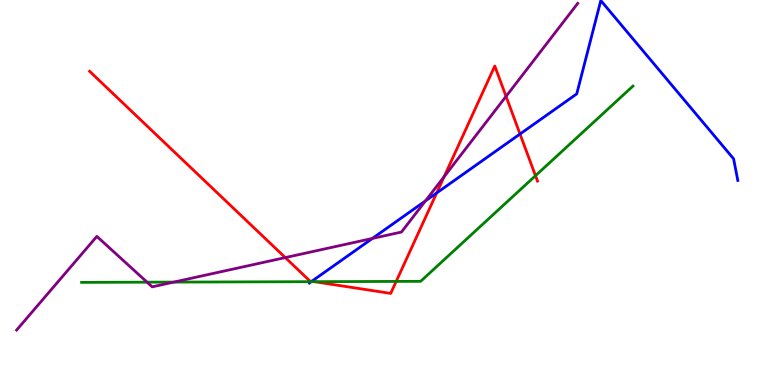[{'lines': ['blue', 'red'], 'intersections': [{'x': 4.02, 'y': 2.69}, {'x': 5.63, 'y': 4.99}, {'x': 6.71, 'y': 6.52}]}, {'lines': ['green', 'red'], 'intersections': [{'x': 4.06, 'y': 2.68}, {'x': 5.11, 'y': 2.69}, {'x': 6.91, 'y': 5.44}]}, {'lines': ['purple', 'red'], 'intersections': [{'x': 3.68, 'y': 3.31}, {'x': 5.73, 'y': 5.41}, {'x': 6.53, 'y': 7.5}]}, {'lines': ['blue', 'green'], 'intersections': [{'x': 4.02, 'y': 2.68}]}, {'lines': ['blue', 'purple'], 'intersections': [{'x': 4.8, 'y': 3.81}, {'x': 5.49, 'y': 4.78}]}, {'lines': ['green', 'purple'], 'intersections': [{'x': 1.9, 'y': 2.67}, {'x': 2.24, 'y': 2.67}]}]